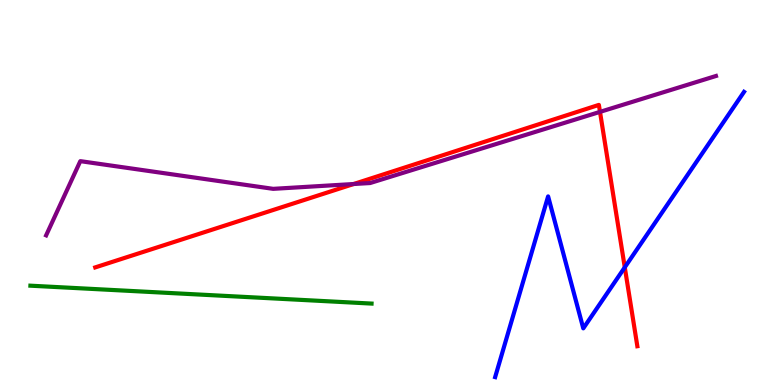[{'lines': ['blue', 'red'], 'intersections': [{'x': 8.06, 'y': 3.06}]}, {'lines': ['green', 'red'], 'intersections': []}, {'lines': ['purple', 'red'], 'intersections': [{'x': 4.56, 'y': 5.22}, {'x': 7.74, 'y': 7.09}]}, {'lines': ['blue', 'green'], 'intersections': []}, {'lines': ['blue', 'purple'], 'intersections': []}, {'lines': ['green', 'purple'], 'intersections': []}]